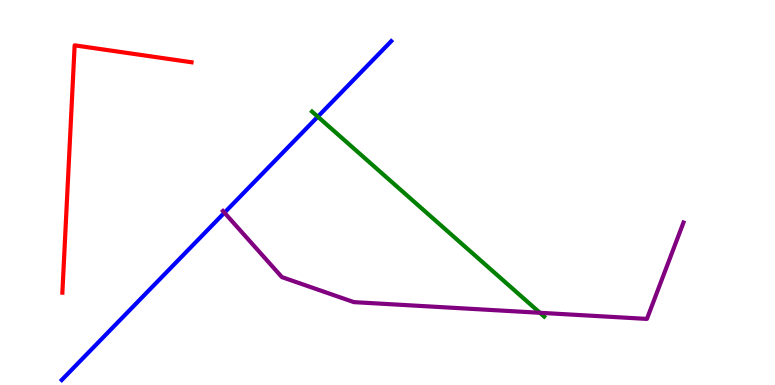[{'lines': ['blue', 'red'], 'intersections': []}, {'lines': ['green', 'red'], 'intersections': []}, {'lines': ['purple', 'red'], 'intersections': []}, {'lines': ['blue', 'green'], 'intersections': [{'x': 4.1, 'y': 6.97}]}, {'lines': ['blue', 'purple'], 'intersections': [{'x': 2.9, 'y': 4.48}]}, {'lines': ['green', 'purple'], 'intersections': [{'x': 6.97, 'y': 1.88}]}]